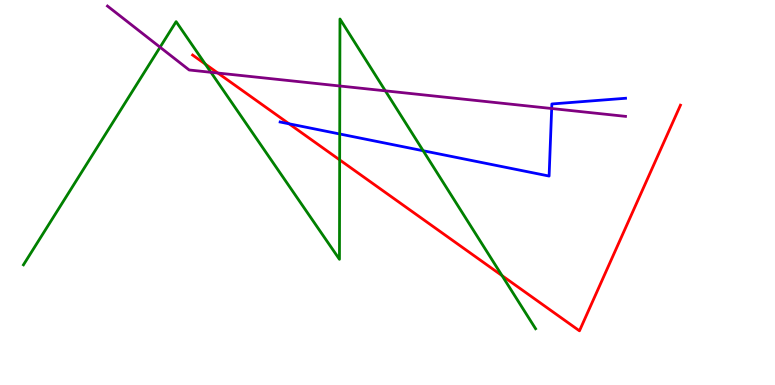[{'lines': ['blue', 'red'], 'intersections': [{'x': 3.73, 'y': 6.78}]}, {'lines': ['green', 'red'], 'intersections': [{'x': 2.65, 'y': 8.34}, {'x': 4.38, 'y': 5.85}, {'x': 6.48, 'y': 2.84}]}, {'lines': ['purple', 'red'], 'intersections': [{'x': 2.81, 'y': 8.1}]}, {'lines': ['blue', 'green'], 'intersections': [{'x': 4.38, 'y': 6.52}, {'x': 5.46, 'y': 6.08}]}, {'lines': ['blue', 'purple'], 'intersections': [{'x': 7.12, 'y': 7.18}]}, {'lines': ['green', 'purple'], 'intersections': [{'x': 2.07, 'y': 8.77}, {'x': 2.72, 'y': 8.12}, {'x': 4.38, 'y': 7.77}, {'x': 4.97, 'y': 7.64}]}]